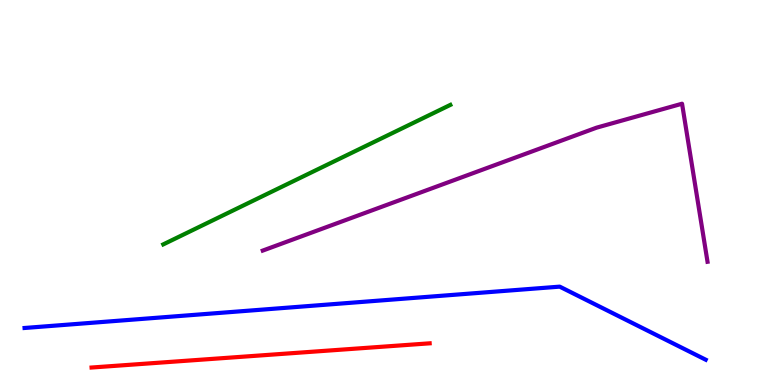[{'lines': ['blue', 'red'], 'intersections': []}, {'lines': ['green', 'red'], 'intersections': []}, {'lines': ['purple', 'red'], 'intersections': []}, {'lines': ['blue', 'green'], 'intersections': []}, {'lines': ['blue', 'purple'], 'intersections': []}, {'lines': ['green', 'purple'], 'intersections': []}]